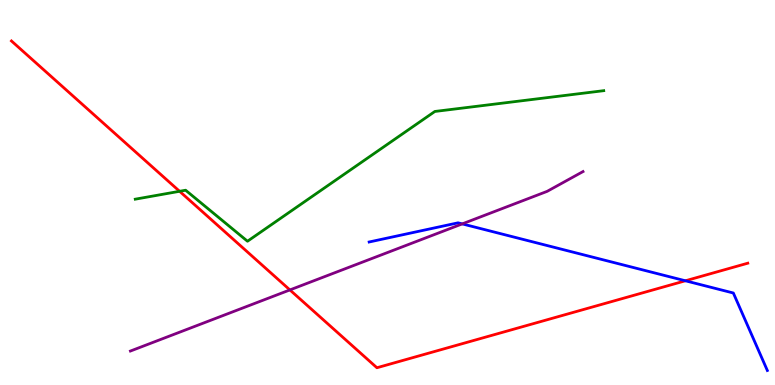[{'lines': ['blue', 'red'], 'intersections': [{'x': 8.84, 'y': 2.71}]}, {'lines': ['green', 'red'], 'intersections': [{'x': 2.32, 'y': 5.03}]}, {'lines': ['purple', 'red'], 'intersections': [{'x': 3.74, 'y': 2.47}]}, {'lines': ['blue', 'green'], 'intersections': []}, {'lines': ['blue', 'purple'], 'intersections': [{'x': 5.96, 'y': 4.18}]}, {'lines': ['green', 'purple'], 'intersections': []}]